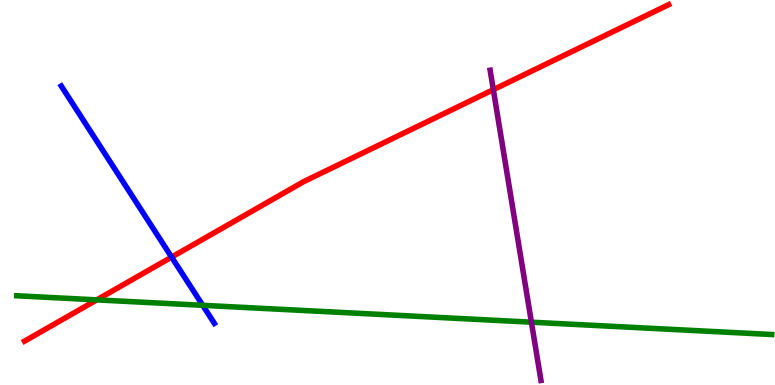[{'lines': ['blue', 'red'], 'intersections': [{'x': 2.21, 'y': 3.32}]}, {'lines': ['green', 'red'], 'intersections': [{'x': 1.25, 'y': 2.21}]}, {'lines': ['purple', 'red'], 'intersections': [{'x': 6.37, 'y': 7.67}]}, {'lines': ['blue', 'green'], 'intersections': [{'x': 2.62, 'y': 2.07}]}, {'lines': ['blue', 'purple'], 'intersections': []}, {'lines': ['green', 'purple'], 'intersections': [{'x': 6.86, 'y': 1.63}]}]